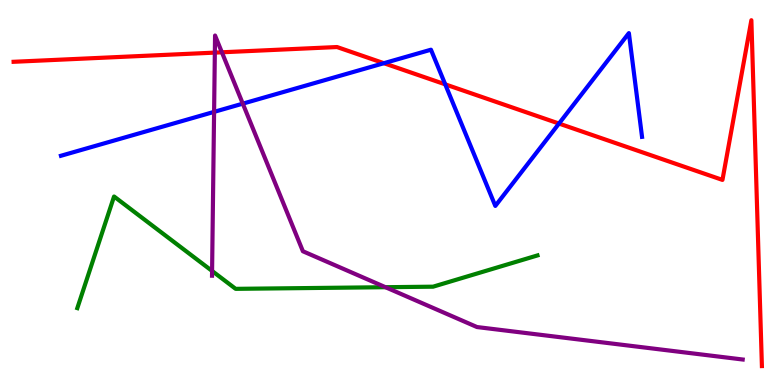[{'lines': ['blue', 'red'], 'intersections': [{'x': 4.95, 'y': 8.36}, {'x': 5.74, 'y': 7.81}, {'x': 7.21, 'y': 6.79}]}, {'lines': ['green', 'red'], 'intersections': []}, {'lines': ['purple', 'red'], 'intersections': [{'x': 2.77, 'y': 8.63}, {'x': 2.86, 'y': 8.64}]}, {'lines': ['blue', 'green'], 'intersections': []}, {'lines': ['blue', 'purple'], 'intersections': [{'x': 2.76, 'y': 7.09}, {'x': 3.13, 'y': 7.31}]}, {'lines': ['green', 'purple'], 'intersections': [{'x': 2.74, 'y': 2.96}, {'x': 4.97, 'y': 2.54}]}]